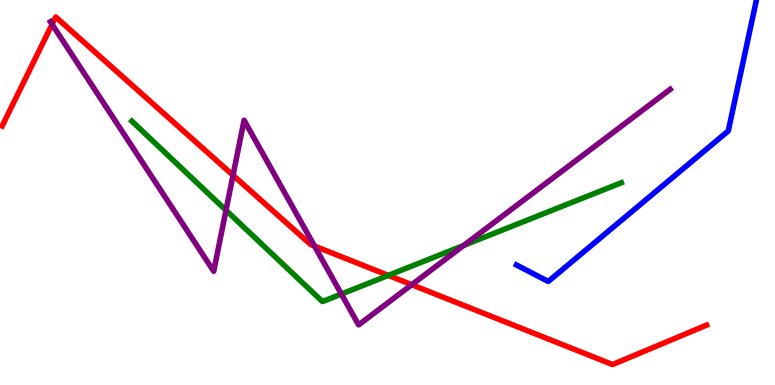[{'lines': ['blue', 'red'], 'intersections': []}, {'lines': ['green', 'red'], 'intersections': [{'x': 5.01, 'y': 2.85}]}, {'lines': ['purple', 'red'], 'intersections': [{'x': 0.672, 'y': 9.37}, {'x': 3.01, 'y': 5.45}, {'x': 4.06, 'y': 3.61}, {'x': 5.31, 'y': 2.6}]}, {'lines': ['blue', 'green'], 'intersections': []}, {'lines': ['blue', 'purple'], 'intersections': []}, {'lines': ['green', 'purple'], 'intersections': [{'x': 2.92, 'y': 4.54}, {'x': 4.4, 'y': 2.36}, {'x': 5.98, 'y': 3.63}]}]